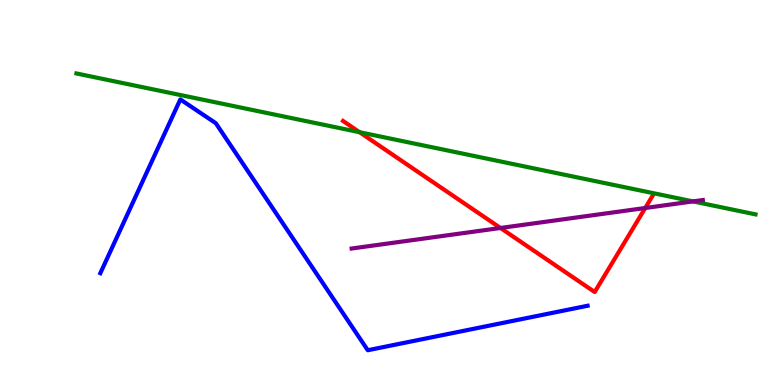[{'lines': ['blue', 'red'], 'intersections': []}, {'lines': ['green', 'red'], 'intersections': [{'x': 4.64, 'y': 6.57}]}, {'lines': ['purple', 'red'], 'intersections': [{'x': 6.46, 'y': 4.08}, {'x': 8.33, 'y': 4.6}]}, {'lines': ['blue', 'green'], 'intersections': []}, {'lines': ['blue', 'purple'], 'intersections': []}, {'lines': ['green', 'purple'], 'intersections': [{'x': 8.94, 'y': 4.77}]}]